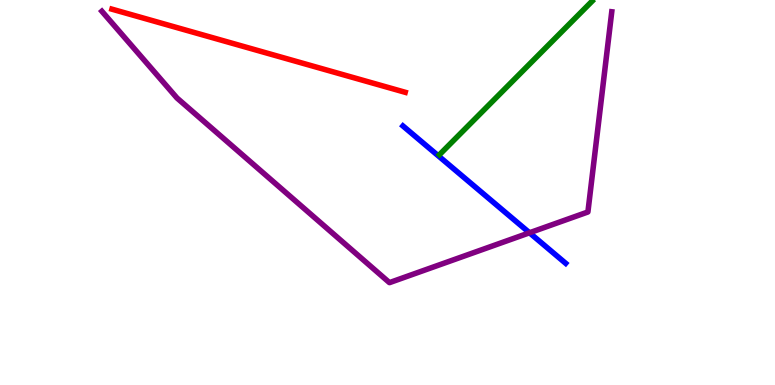[{'lines': ['blue', 'red'], 'intersections': []}, {'lines': ['green', 'red'], 'intersections': []}, {'lines': ['purple', 'red'], 'intersections': []}, {'lines': ['blue', 'green'], 'intersections': []}, {'lines': ['blue', 'purple'], 'intersections': [{'x': 6.83, 'y': 3.95}]}, {'lines': ['green', 'purple'], 'intersections': []}]